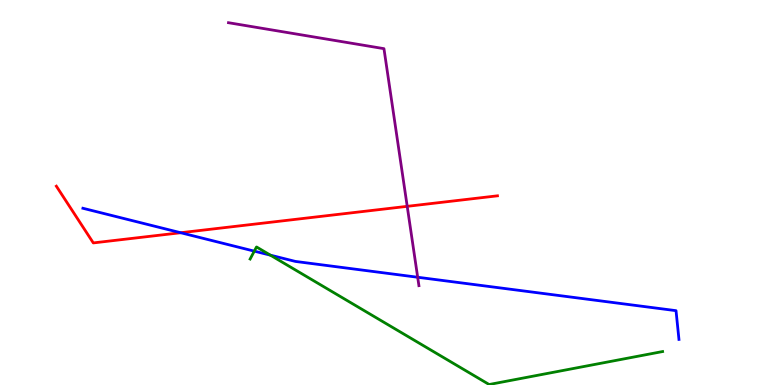[{'lines': ['blue', 'red'], 'intersections': [{'x': 2.33, 'y': 3.96}]}, {'lines': ['green', 'red'], 'intersections': []}, {'lines': ['purple', 'red'], 'intersections': [{'x': 5.25, 'y': 4.64}]}, {'lines': ['blue', 'green'], 'intersections': [{'x': 3.28, 'y': 3.48}, {'x': 3.49, 'y': 3.37}]}, {'lines': ['blue', 'purple'], 'intersections': [{'x': 5.39, 'y': 2.8}]}, {'lines': ['green', 'purple'], 'intersections': []}]